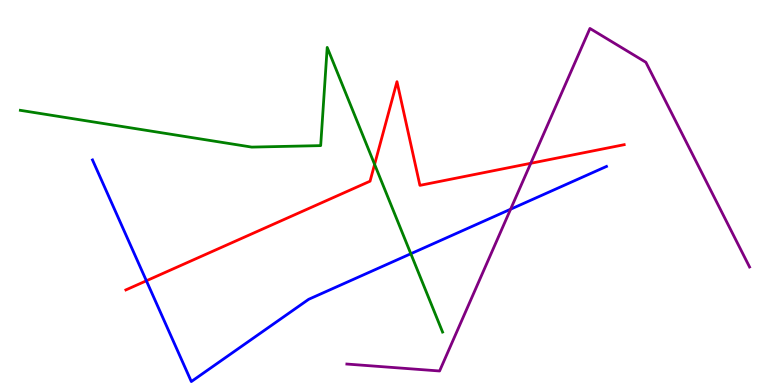[{'lines': ['blue', 'red'], 'intersections': [{'x': 1.89, 'y': 2.71}]}, {'lines': ['green', 'red'], 'intersections': [{'x': 4.83, 'y': 5.73}]}, {'lines': ['purple', 'red'], 'intersections': [{'x': 6.85, 'y': 5.76}]}, {'lines': ['blue', 'green'], 'intersections': [{'x': 5.3, 'y': 3.41}]}, {'lines': ['blue', 'purple'], 'intersections': [{'x': 6.59, 'y': 4.57}]}, {'lines': ['green', 'purple'], 'intersections': []}]